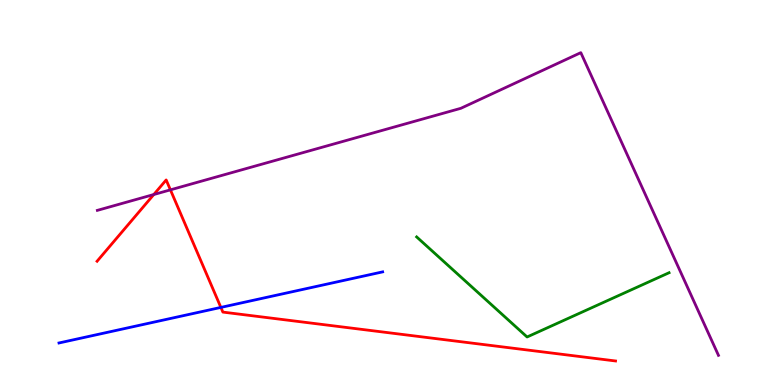[{'lines': ['blue', 'red'], 'intersections': [{'x': 2.85, 'y': 2.02}]}, {'lines': ['green', 'red'], 'intersections': []}, {'lines': ['purple', 'red'], 'intersections': [{'x': 1.98, 'y': 4.95}, {'x': 2.2, 'y': 5.07}]}, {'lines': ['blue', 'green'], 'intersections': []}, {'lines': ['blue', 'purple'], 'intersections': []}, {'lines': ['green', 'purple'], 'intersections': []}]